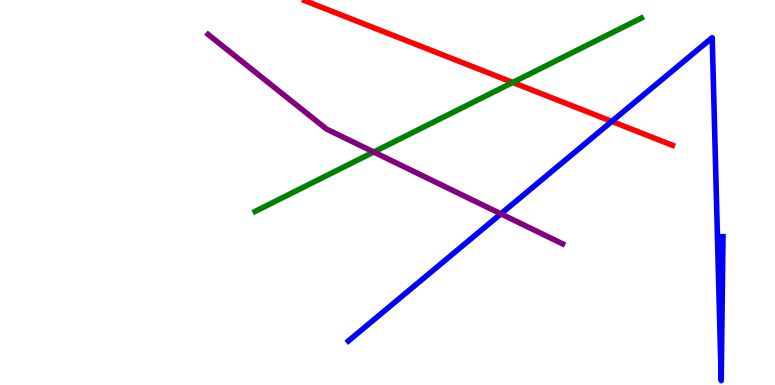[{'lines': ['blue', 'red'], 'intersections': [{'x': 7.89, 'y': 6.85}]}, {'lines': ['green', 'red'], 'intersections': [{'x': 6.62, 'y': 7.86}]}, {'lines': ['purple', 'red'], 'intersections': []}, {'lines': ['blue', 'green'], 'intersections': []}, {'lines': ['blue', 'purple'], 'intersections': [{'x': 6.46, 'y': 4.45}]}, {'lines': ['green', 'purple'], 'intersections': [{'x': 4.82, 'y': 6.05}]}]